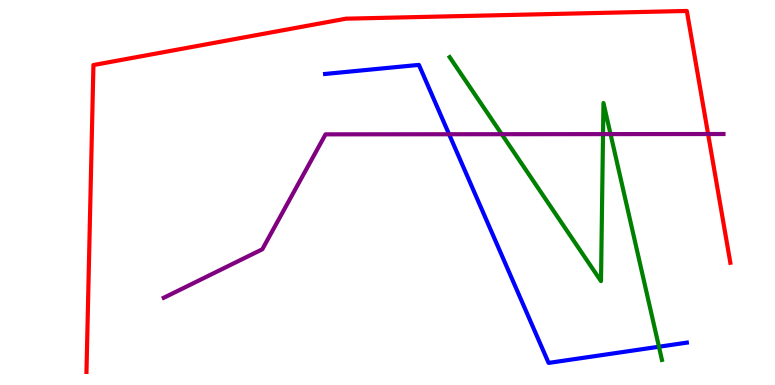[{'lines': ['blue', 'red'], 'intersections': []}, {'lines': ['green', 'red'], 'intersections': []}, {'lines': ['purple', 'red'], 'intersections': [{'x': 9.14, 'y': 6.52}]}, {'lines': ['blue', 'green'], 'intersections': [{'x': 8.5, 'y': 0.994}]}, {'lines': ['blue', 'purple'], 'intersections': [{'x': 5.79, 'y': 6.51}]}, {'lines': ['green', 'purple'], 'intersections': [{'x': 6.47, 'y': 6.51}, {'x': 7.78, 'y': 6.52}, {'x': 7.88, 'y': 6.52}]}]